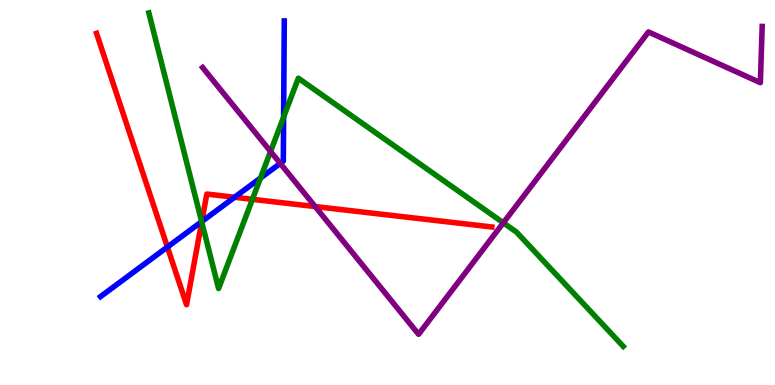[{'lines': ['blue', 'red'], 'intersections': [{'x': 2.16, 'y': 3.58}, {'x': 2.6, 'y': 4.25}, {'x': 3.03, 'y': 4.88}]}, {'lines': ['green', 'red'], 'intersections': [{'x': 2.6, 'y': 4.24}, {'x': 3.26, 'y': 4.82}]}, {'lines': ['purple', 'red'], 'intersections': [{'x': 4.07, 'y': 4.63}]}, {'lines': ['blue', 'green'], 'intersections': [{'x': 2.6, 'y': 4.24}, {'x': 3.36, 'y': 5.38}, {'x': 3.66, 'y': 6.96}]}, {'lines': ['blue', 'purple'], 'intersections': [{'x': 3.62, 'y': 5.76}]}, {'lines': ['green', 'purple'], 'intersections': [{'x': 3.49, 'y': 6.07}, {'x': 6.49, 'y': 4.21}]}]